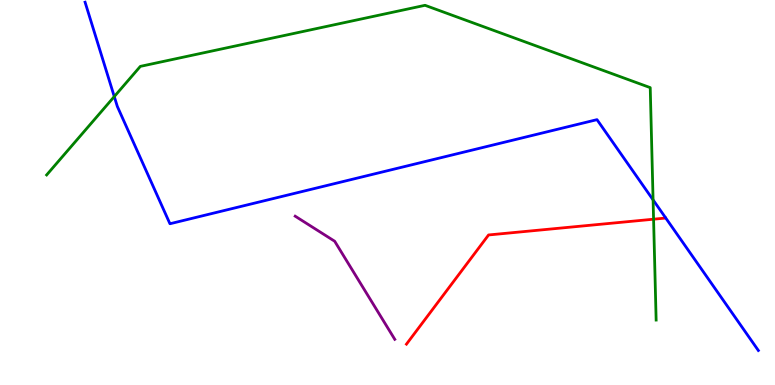[{'lines': ['blue', 'red'], 'intersections': []}, {'lines': ['green', 'red'], 'intersections': [{'x': 8.43, 'y': 4.31}]}, {'lines': ['purple', 'red'], 'intersections': []}, {'lines': ['blue', 'green'], 'intersections': [{'x': 1.47, 'y': 7.49}, {'x': 8.43, 'y': 4.81}]}, {'lines': ['blue', 'purple'], 'intersections': []}, {'lines': ['green', 'purple'], 'intersections': []}]